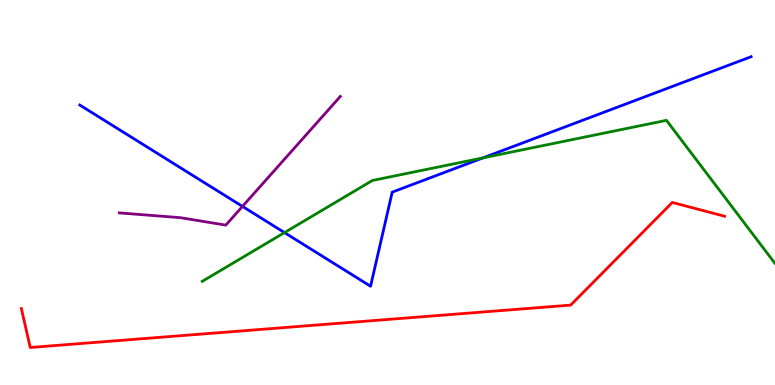[{'lines': ['blue', 'red'], 'intersections': []}, {'lines': ['green', 'red'], 'intersections': []}, {'lines': ['purple', 'red'], 'intersections': []}, {'lines': ['blue', 'green'], 'intersections': [{'x': 3.67, 'y': 3.96}, {'x': 6.23, 'y': 5.9}]}, {'lines': ['blue', 'purple'], 'intersections': [{'x': 3.13, 'y': 4.64}]}, {'lines': ['green', 'purple'], 'intersections': []}]